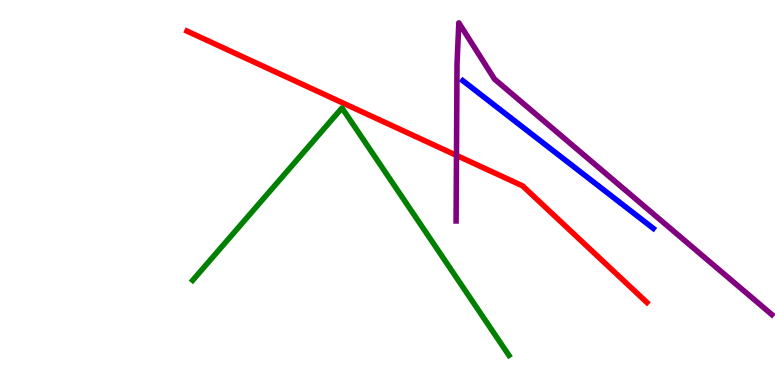[{'lines': ['blue', 'red'], 'intersections': []}, {'lines': ['green', 'red'], 'intersections': []}, {'lines': ['purple', 'red'], 'intersections': [{'x': 5.89, 'y': 5.96}]}, {'lines': ['blue', 'green'], 'intersections': []}, {'lines': ['blue', 'purple'], 'intersections': []}, {'lines': ['green', 'purple'], 'intersections': []}]